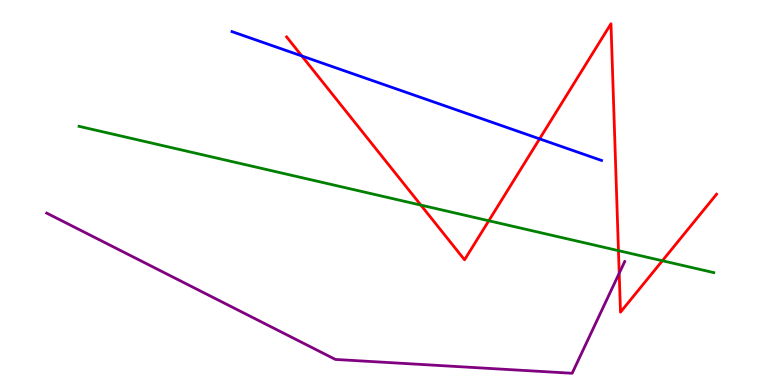[{'lines': ['blue', 'red'], 'intersections': [{'x': 3.89, 'y': 8.55}, {'x': 6.96, 'y': 6.39}]}, {'lines': ['green', 'red'], 'intersections': [{'x': 5.43, 'y': 4.67}, {'x': 6.31, 'y': 4.27}, {'x': 7.98, 'y': 3.49}, {'x': 8.55, 'y': 3.23}]}, {'lines': ['purple', 'red'], 'intersections': [{'x': 7.99, 'y': 2.9}]}, {'lines': ['blue', 'green'], 'intersections': []}, {'lines': ['blue', 'purple'], 'intersections': []}, {'lines': ['green', 'purple'], 'intersections': []}]